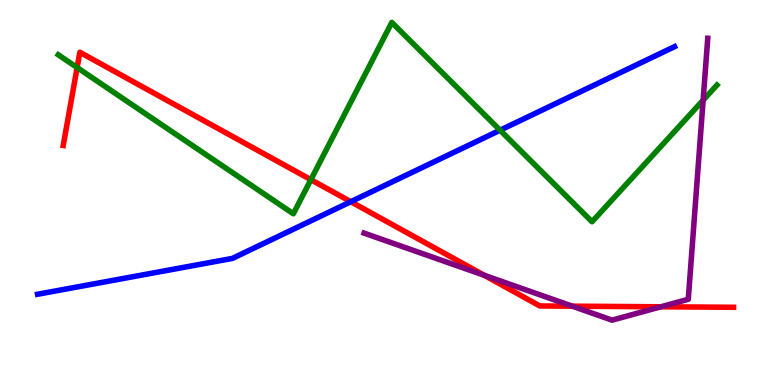[{'lines': ['blue', 'red'], 'intersections': [{'x': 4.53, 'y': 4.76}]}, {'lines': ['green', 'red'], 'intersections': [{'x': 0.995, 'y': 8.25}, {'x': 4.01, 'y': 5.33}]}, {'lines': ['purple', 'red'], 'intersections': [{'x': 6.25, 'y': 2.85}, {'x': 7.38, 'y': 2.05}, {'x': 8.53, 'y': 2.03}]}, {'lines': ['blue', 'green'], 'intersections': [{'x': 6.45, 'y': 6.62}]}, {'lines': ['blue', 'purple'], 'intersections': []}, {'lines': ['green', 'purple'], 'intersections': [{'x': 9.07, 'y': 7.4}]}]